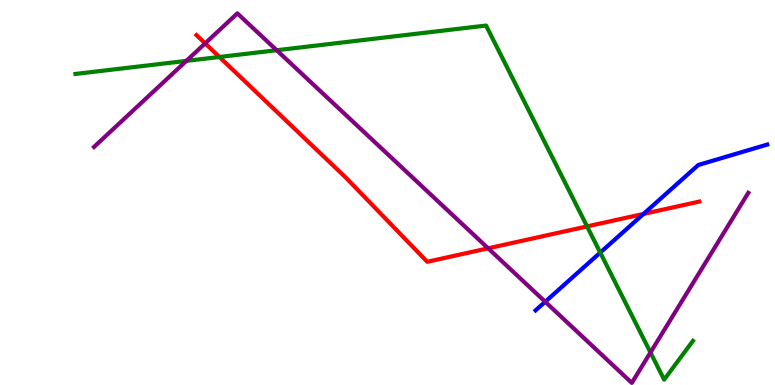[{'lines': ['blue', 'red'], 'intersections': [{'x': 8.3, 'y': 4.44}]}, {'lines': ['green', 'red'], 'intersections': [{'x': 2.83, 'y': 8.52}, {'x': 7.58, 'y': 4.12}]}, {'lines': ['purple', 'red'], 'intersections': [{'x': 2.65, 'y': 8.87}, {'x': 6.3, 'y': 3.55}]}, {'lines': ['blue', 'green'], 'intersections': [{'x': 7.75, 'y': 3.44}]}, {'lines': ['blue', 'purple'], 'intersections': [{'x': 7.03, 'y': 2.16}]}, {'lines': ['green', 'purple'], 'intersections': [{'x': 2.4, 'y': 8.42}, {'x': 3.57, 'y': 8.7}, {'x': 8.39, 'y': 0.845}]}]